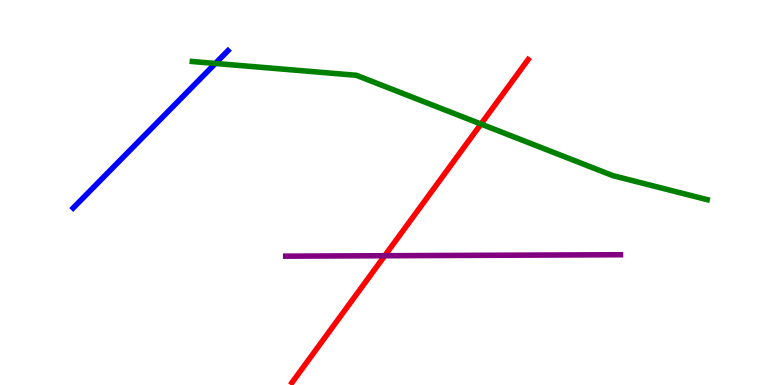[{'lines': ['blue', 'red'], 'intersections': []}, {'lines': ['green', 'red'], 'intersections': [{'x': 6.21, 'y': 6.78}]}, {'lines': ['purple', 'red'], 'intersections': [{'x': 4.96, 'y': 3.36}]}, {'lines': ['blue', 'green'], 'intersections': [{'x': 2.78, 'y': 8.35}]}, {'lines': ['blue', 'purple'], 'intersections': []}, {'lines': ['green', 'purple'], 'intersections': []}]